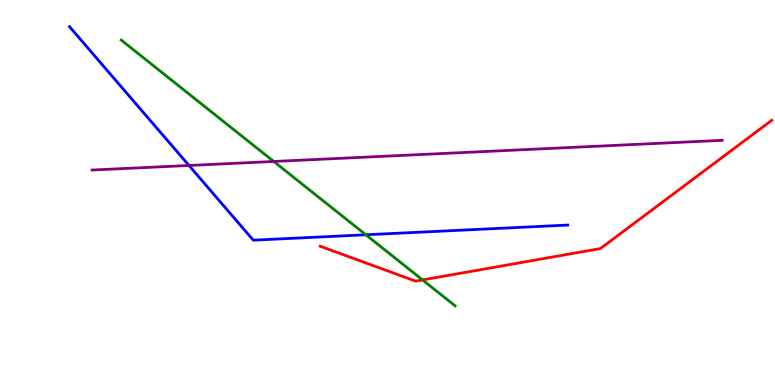[{'lines': ['blue', 'red'], 'intersections': []}, {'lines': ['green', 'red'], 'intersections': [{'x': 5.45, 'y': 2.73}]}, {'lines': ['purple', 'red'], 'intersections': []}, {'lines': ['blue', 'green'], 'intersections': [{'x': 4.72, 'y': 3.9}]}, {'lines': ['blue', 'purple'], 'intersections': [{'x': 2.44, 'y': 5.7}]}, {'lines': ['green', 'purple'], 'intersections': [{'x': 3.53, 'y': 5.81}]}]